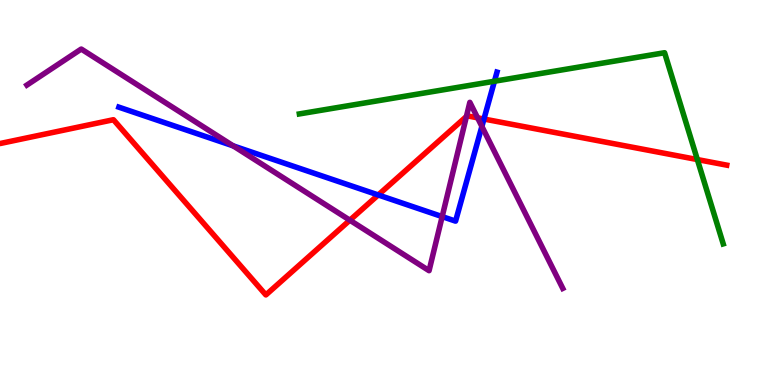[{'lines': ['blue', 'red'], 'intersections': [{'x': 4.88, 'y': 4.94}, {'x': 6.24, 'y': 6.91}]}, {'lines': ['green', 'red'], 'intersections': [{'x': 9.0, 'y': 5.86}]}, {'lines': ['purple', 'red'], 'intersections': [{'x': 4.51, 'y': 4.28}, {'x': 6.02, 'y': 6.97}, {'x': 6.16, 'y': 6.94}]}, {'lines': ['blue', 'green'], 'intersections': [{'x': 6.38, 'y': 7.89}]}, {'lines': ['blue', 'purple'], 'intersections': [{'x': 3.01, 'y': 6.21}, {'x': 5.71, 'y': 4.37}, {'x': 6.22, 'y': 6.72}]}, {'lines': ['green', 'purple'], 'intersections': []}]